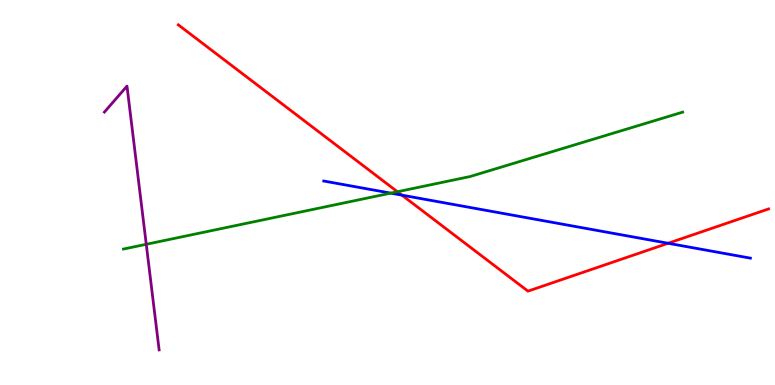[{'lines': ['blue', 'red'], 'intersections': [{'x': 5.19, 'y': 4.93}, {'x': 8.62, 'y': 3.68}]}, {'lines': ['green', 'red'], 'intersections': [{'x': 5.13, 'y': 5.02}]}, {'lines': ['purple', 'red'], 'intersections': []}, {'lines': ['blue', 'green'], 'intersections': [{'x': 5.04, 'y': 4.98}]}, {'lines': ['blue', 'purple'], 'intersections': []}, {'lines': ['green', 'purple'], 'intersections': [{'x': 1.89, 'y': 3.65}]}]